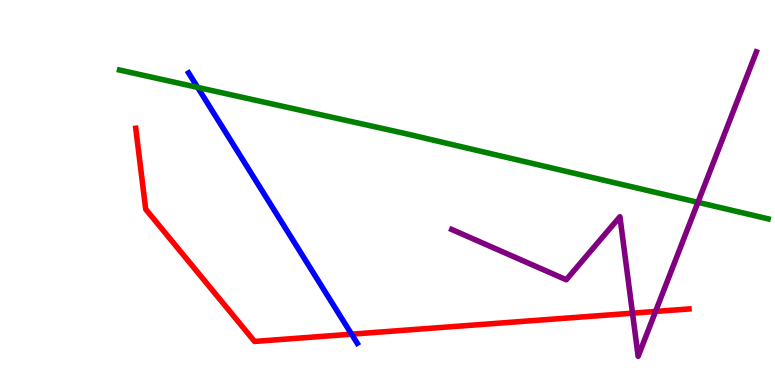[{'lines': ['blue', 'red'], 'intersections': [{'x': 4.54, 'y': 1.32}]}, {'lines': ['green', 'red'], 'intersections': []}, {'lines': ['purple', 'red'], 'intersections': [{'x': 8.16, 'y': 1.87}, {'x': 8.46, 'y': 1.91}]}, {'lines': ['blue', 'green'], 'intersections': [{'x': 2.55, 'y': 7.73}]}, {'lines': ['blue', 'purple'], 'intersections': []}, {'lines': ['green', 'purple'], 'intersections': [{'x': 9.01, 'y': 4.74}]}]